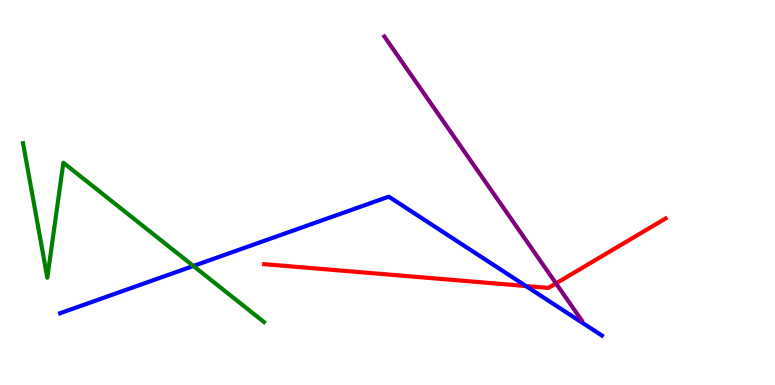[{'lines': ['blue', 'red'], 'intersections': [{'x': 6.79, 'y': 2.57}]}, {'lines': ['green', 'red'], 'intersections': []}, {'lines': ['purple', 'red'], 'intersections': [{'x': 7.17, 'y': 2.64}]}, {'lines': ['blue', 'green'], 'intersections': [{'x': 2.5, 'y': 3.09}]}, {'lines': ['blue', 'purple'], 'intersections': []}, {'lines': ['green', 'purple'], 'intersections': []}]